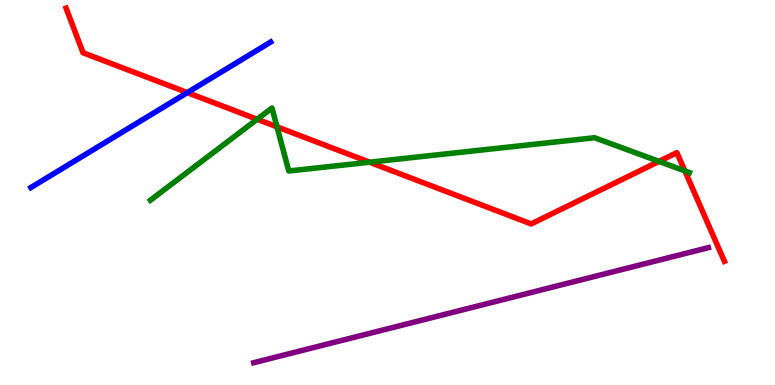[{'lines': ['blue', 'red'], 'intersections': [{'x': 2.42, 'y': 7.59}]}, {'lines': ['green', 'red'], 'intersections': [{'x': 3.32, 'y': 6.9}, {'x': 3.57, 'y': 6.71}, {'x': 4.77, 'y': 5.79}, {'x': 8.5, 'y': 5.81}, {'x': 8.84, 'y': 5.56}]}, {'lines': ['purple', 'red'], 'intersections': []}, {'lines': ['blue', 'green'], 'intersections': []}, {'lines': ['blue', 'purple'], 'intersections': []}, {'lines': ['green', 'purple'], 'intersections': []}]